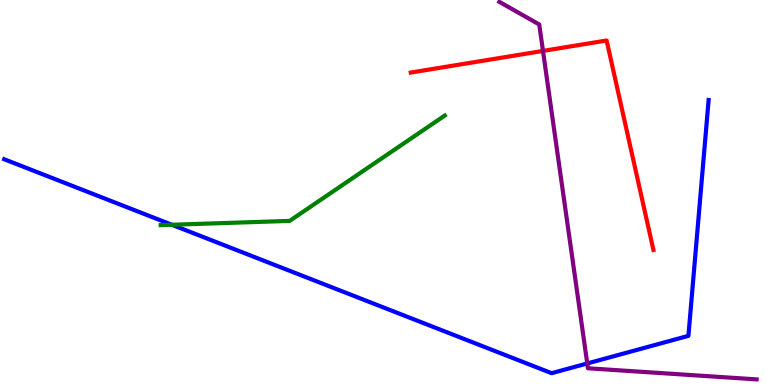[{'lines': ['blue', 'red'], 'intersections': []}, {'lines': ['green', 'red'], 'intersections': []}, {'lines': ['purple', 'red'], 'intersections': [{'x': 7.01, 'y': 8.68}]}, {'lines': ['blue', 'green'], 'intersections': [{'x': 2.22, 'y': 4.16}]}, {'lines': ['blue', 'purple'], 'intersections': [{'x': 7.58, 'y': 0.56}]}, {'lines': ['green', 'purple'], 'intersections': []}]